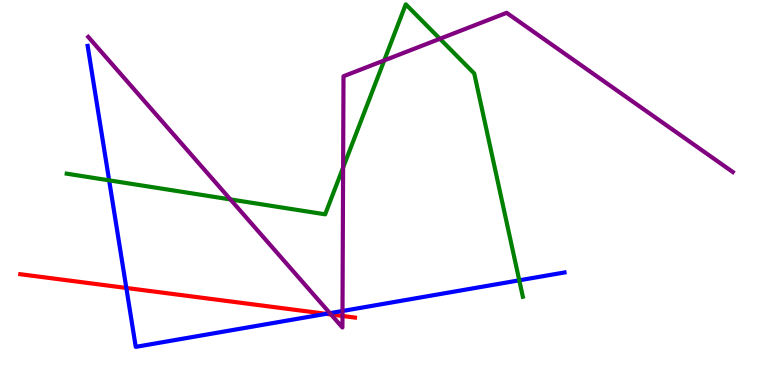[{'lines': ['blue', 'red'], 'intersections': [{'x': 1.63, 'y': 2.52}, {'x': 4.21, 'y': 1.85}]}, {'lines': ['green', 'red'], 'intersections': []}, {'lines': ['purple', 'red'], 'intersections': [{'x': 4.27, 'y': 1.83}, {'x': 4.42, 'y': 1.79}]}, {'lines': ['blue', 'green'], 'intersections': [{'x': 1.41, 'y': 5.32}, {'x': 6.7, 'y': 2.72}]}, {'lines': ['blue', 'purple'], 'intersections': [{'x': 4.26, 'y': 1.87}, {'x': 4.42, 'y': 1.92}]}, {'lines': ['green', 'purple'], 'intersections': [{'x': 2.97, 'y': 4.82}, {'x': 4.43, 'y': 5.65}, {'x': 4.96, 'y': 8.43}, {'x': 5.68, 'y': 8.99}]}]